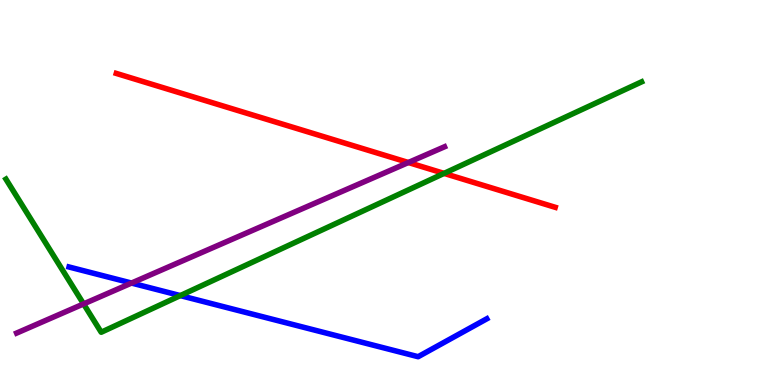[{'lines': ['blue', 'red'], 'intersections': []}, {'lines': ['green', 'red'], 'intersections': [{'x': 5.73, 'y': 5.5}]}, {'lines': ['purple', 'red'], 'intersections': [{'x': 5.27, 'y': 5.78}]}, {'lines': ['blue', 'green'], 'intersections': [{'x': 2.33, 'y': 2.32}]}, {'lines': ['blue', 'purple'], 'intersections': [{'x': 1.7, 'y': 2.65}]}, {'lines': ['green', 'purple'], 'intersections': [{'x': 1.08, 'y': 2.11}]}]